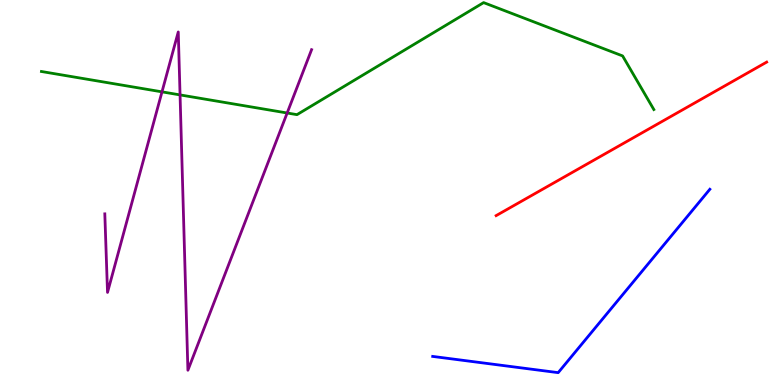[{'lines': ['blue', 'red'], 'intersections': []}, {'lines': ['green', 'red'], 'intersections': []}, {'lines': ['purple', 'red'], 'intersections': []}, {'lines': ['blue', 'green'], 'intersections': []}, {'lines': ['blue', 'purple'], 'intersections': []}, {'lines': ['green', 'purple'], 'intersections': [{'x': 2.09, 'y': 7.61}, {'x': 2.32, 'y': 7.53}, {'x': 3.71, 'y': 7.06}]}]